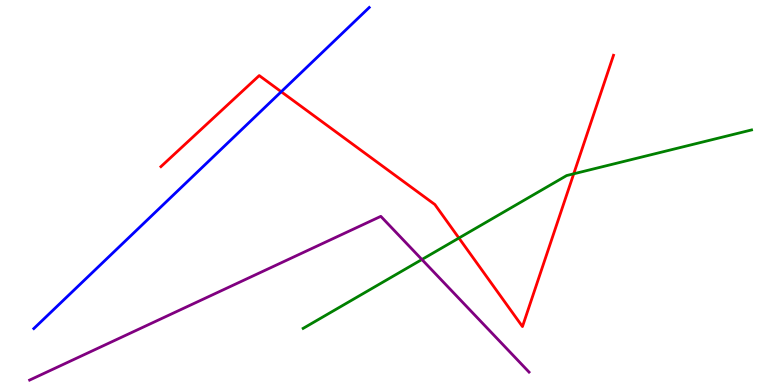[{'lines': ['blue', 'red'], 'intersections': [{'x': 3.63, 'y': 7.62}]}, {'lines': ['green', 'red'], 'intersections': [{'x': 5.92, 'y': 3.82}, {'x': 7.4, 'y': 5.49}]}, {'lines': ['purple', 'red'], 'intersections': []}, {'lines': ['blue', 'green'], 'intersections': []}, {'lines': ['blue', 'purple'], 'intersections': []}, {'lines': ['green', 'purple'], 'intersections': [{'x': 5.44, 'y': 3.26}]}]